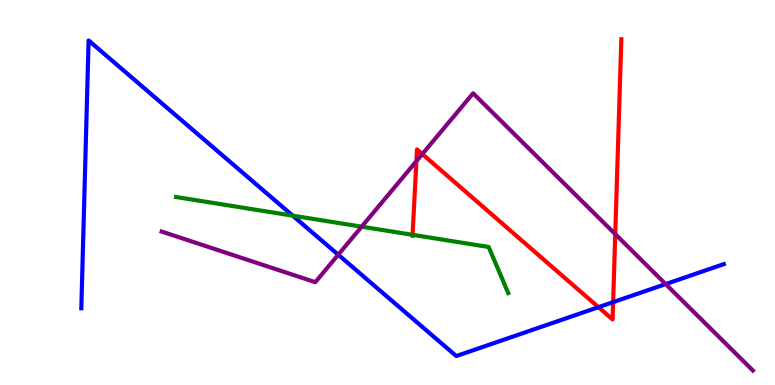[{'lines': ['blue', 'red'], 'intersections': [{'x': 7.72, 'y': 2.02}, {'x': 7.91, 'y': 2.15}]}, {'lines': ['green', 'red'], 'intersections': [{'x': 5.32, 'y': 3.9}]}, {'lines': ['purple', 'red'], 'intersections': [{'x': 5.37, 'y': 5.81}, {'x': 5.45, 'y': 6.0}, {'x': 7.94, 'y': 3.92}]}, {'lines': ['blue', 'green'], 'intersections': [{'x': 3.78, 'y': 4.4}]}, {'lines': ['blue', 'purple'], 'intersections': [{'x': 4.36, 'y': 3.38}, {'x': 8.59, 'y': 2.62}]}, {'lines': ['green', 'purple'], 'intersections': [{'x': 4.67, 'y': 4.11}]}]